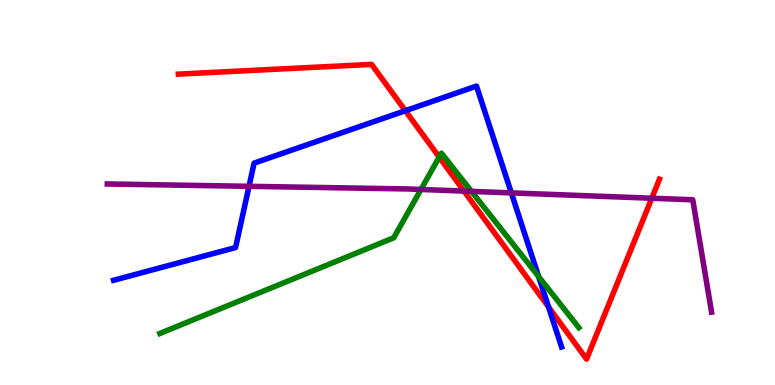[{'lines': ['blue', 'red'], 'intersections': [{'x': 5.23, 'y': 7.12}, {'x': 7.08, 'y': 2.02}]}, {'lines': ['green', 'red'], 'intersections': [{'x': 5.67, 'y': 5.92}]}, {'lines': ['purple', 'red'], 'intersections': [{'x': 5.99, 'y': 5.04}, {'x': 8.41, 'y': 4.85}]}, {'lines': ['blue', 'green'], 'intersections': [{'x': 6.95, 'y': 2.82}]}, {'lines': ['blue', 'purple'], 'intersections': [{'x': 3.21, 'y': 5.16}, {'x': 6.6, 'y': 4.99}]}, {'lines': ['green', 'purple'], 'intersections': [{'x': 5.43, 'y': 5.08}, {'x': 6.08, 'y': 5.03}]}]